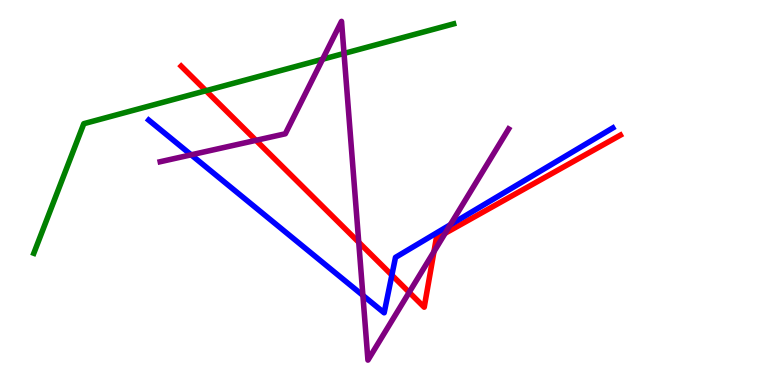[{'lines': ['blue', 'red'], 'intersections': [{'x': 5.06, 'y': 2.85}]}, {'lines': ['green', 'red'], 'intersections': [{'x': 2.66, 'y': 7.64}]}, {'lines': ['purple', 'red'], 'intersections': [{'x': 3.3, 'y': 6.35}, {'x': 4.63, 'y': 3.71}, {'x': 5.28, 'y': 2.41}, {'x': 5.6, 'y': 3.46}, {'x': 5.74, 'y': 3.94}]}, {'lines': ['blue', 'green'], 'intersections': []}, {'lines': ['blue', 'purple'], 'intersections': [{'x': 2.47, 'y': 5.98}, {'x': 4.68, 'y': 2.33}, {'x': 5.81, 'y': 4.16}]}, {'lines': ['green', 'purple'], 'intersections': [{'x': 4.16, 'y': 8.46}, {'x': 4.44, 'y': 8.61}]}]